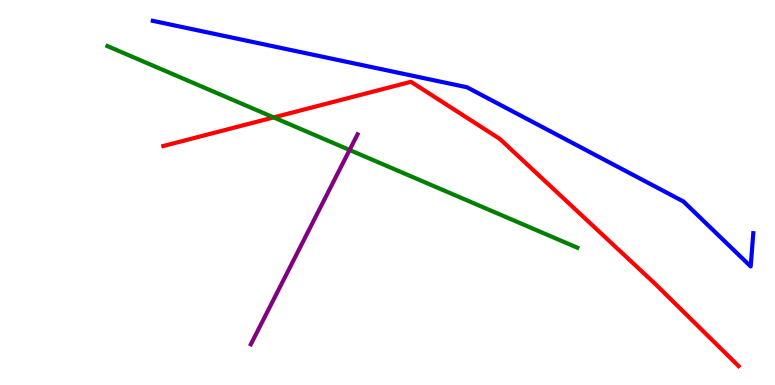[{'lines': ['blue', 'red'], 'intersections': []}, {'lines': ['green', 'red'], 'intersections': [{'x': 3.53, 'y': 6.95}]}, {'lines': ['purple', 'red'], 'intersections': []}, {'lines': ['blue', 'green'], 'intersections': []}, {'lines': ['blue', 'purple'], 'intersections': []}, {'lines': ['green', 'purple'], 'intersections': [{'x': 4.51, 'y': 6.1}]}]